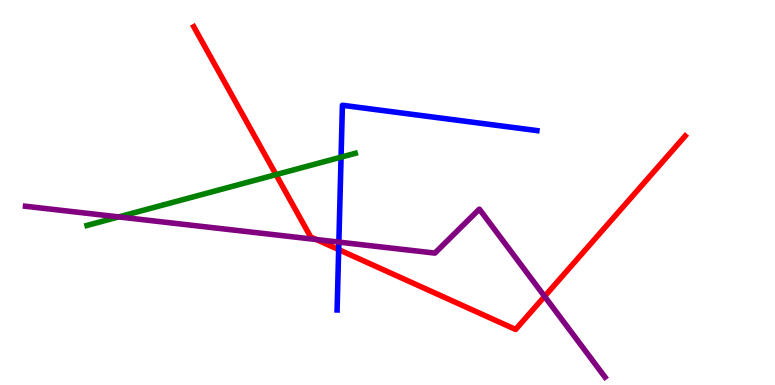[{'lines': ['blue', 'red'], 'intersections': [{'x': 4.37, 'y': 3.52}]}, {'lines': ['green', 'red'], 'intersections': [{'x': 3.56, 'y': 5.46}]}, {'lines': ['purple', 'red'], 'intersections': [{'x': 4.08, 'y': 3.78}, {'x': 7.03, 'y': 2.3}]}, {'lines': ['blue', 'green'], 'intersections': [{'x': 4.4, 'y': 5.92}]}, {'lines': ['blue', 'purple'], 'intersections': [{'x': 4.37, 'y': 3.71}]}, {'lines': ['green', 'purple'], 'intersections': [{'x': 1.53, 'y': 4.37}]}]